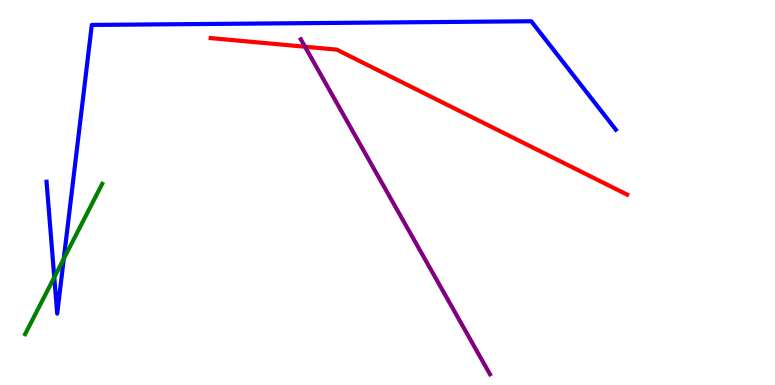[{'lines': ['blue', 'red'], 'intersections': []}, {'lines': ['green', 'red'], 'intersections': []}, {'lines': ['purple', 'red'], 'intersections': [{'x': 3.94, 'y': 8.79}]}, {'lines': ['blue', 'green'], 'intersections': [{'x': 0.7, 'y': 2.8}, {'x': 0.823, 'y': 3.28}]}, {'lines': ['blue', 'purple'], 'intersections': []}, {'lines': ['green', 'purple'], 'intersections': []}]